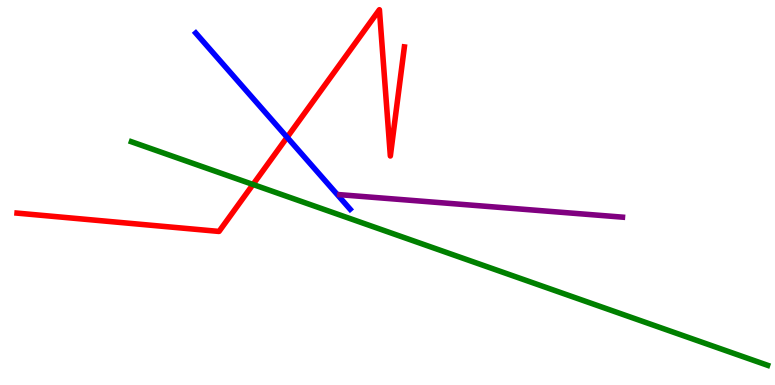[{'lines': ['blue', 'red'], 'intersections': [{'x': 3.7, 'y': 6.43}]}, {'lines': ['green', 'red'], 'intersections': [{'x': 3.26, 'y': 5.21}]}, {'lines': ['purple', 'red'], 'intersections': []}, {'lines': ['blue', 'green'], 'intersections': []}, {'lines': ['blue', 'purple'], 'intersections': []}, {'lines': ['green', 'purple'], 'intersections': []}]